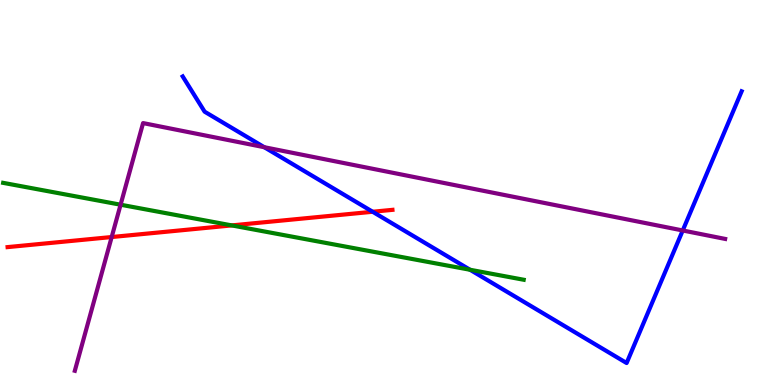[{'lines': ['blue', 'red'], 'intersections': [{'x': 4.81, 'y': 4.5}]}, {'lines': ['green', 'red'], 'intersections': [{'x': 2.99, 'y': 4.15}]}, {'lines': ['purple', 'red'], 'intersections': [{'x': 1.44, 'y': 3.84}]}, {'lines': ['blue', 'green'], 'intersections': [{'x': 6.06, 'y': 2.99}]}, {'lines': ['blue', 'purple'], 'intersections': [{'x': 3.41, 'y': 6.18}, {'x': 8.81, 'y': 4.01}]}, {'lines': ['green', 'purple'], 'intersections': [{'x': 1.56, 'y': 4.68}]}]